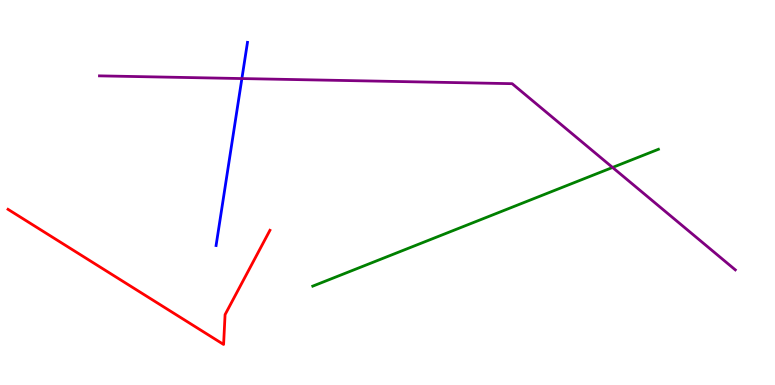[{'lines': ['blue', 'red'], 'intersections': []}, {'lines': ['green', 'red'], 'intersections': []}, {'lines': ['purple', 'red'], 'intersections': []}, {'lines': ['blue', 'green'], 'intersections': []}, {'lines': ['blue', 'purple'], 'intersections': [{'x': 3.12, 'y': 7.96}]}, {'lines': ['green', 'purple'], 'intersections': [{'x': 7.9, 'y': 5.65}]}]